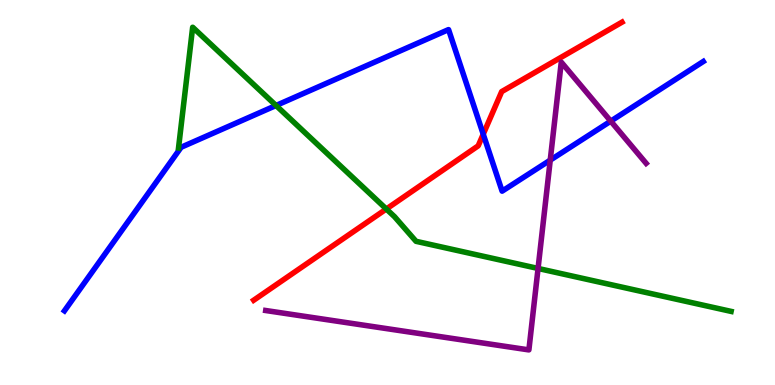[{'lines': ['blue', 'red'], 'intersections': [{'x': 6.24, 'y': 6.51}]}, {'lines': ['green', 'red'], 'intersections': [{'x': 4.98, 'y': 4.57}]}, {'lines': ['purple', 'red'], 'intersections': []}, {'lines': ['blue', 'green'], 'intersections': [{'x': 3.56, 'y': 7.26}]}, {'lines': ['blue', 'purple'], 'intersections': [{'x': 7.1, 'y': 5.84}, {'x': 7.88, 'y': 6.85}]}, {'lines': ['green', 'purple'], 'intersections': [{'x': 6.94, 'y': 3.03}]}]